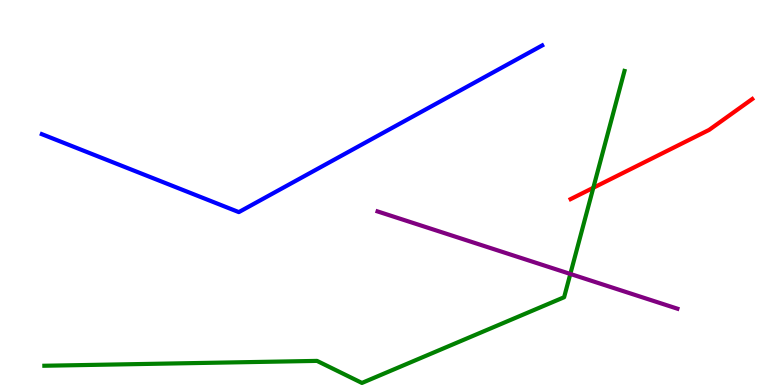[{'lines': ['blue', 'red'], 'intersections': []}, {'lines': ['green', 'red'], 'intersections': [{'x': 7.66, 'y': 5.12}]}, {'lines': ['purple', 'red'], 'intersections': []}, {'lines': ['blue', 'green'], 'intersections': []}, {'lines': ['blue', 'purple'], 'intersections': []}, {'lines': ['green', 'purple'], 'intersections': [{'x': 7.36, 'y': 2.88}]}]